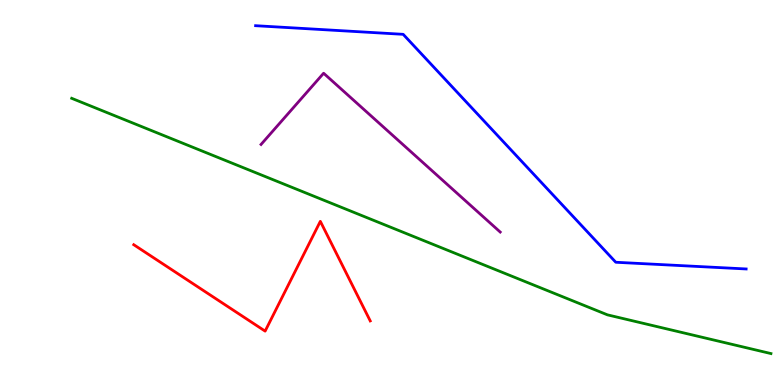[{'lines': ['blue', 'red'], 'intersections': []}, {'lines': ['green', 'red'], 'intersections': []}, {'lines': ['purple', 'red'], 'intersections': []}, {'lines': ['blue', 'green'], 'intersections': []}, {'lines': ['blue', 'purple'], 'intersections': []}, {'lines': ['green', 'purple'], 'intersections': []}]